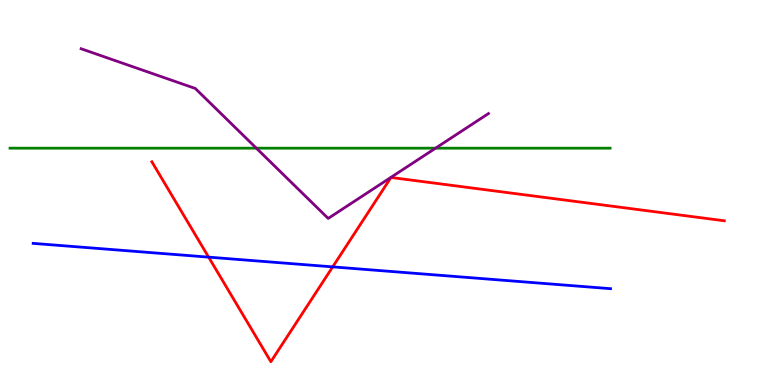[{'lines': ['blue', 'red'], 'intersections': [{'x': 2.69, 'y': 3.32}, {'x': 4.29, 'y': 3.07}]}, {'lines': ['green', 'red'], 'intersections': []}, {'lines': ['purple', 'red'], 'intersections': []}, {'lines': ['blue', 'green'], 'intersections': []}, {'lines': ['blue', 'purple'], 'intersections': []}, {'lines': ['green', 'purple'], 'intersections': [{'x': 3.31, 'y': 6.15}, {'x': 5.62, 'y': 6.15}]}]